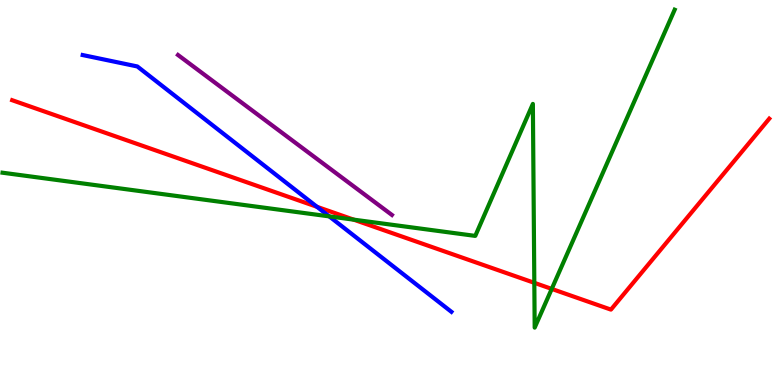[{'lines': ['blue', 'red'], 'intersections': [{'x': 4.09, 'y': 4.63}]}, {'lines': ['green', 'red'], 'intersections': [{'x': 4.56, 'y': 4.29}, {'x': 6.89, 'y': 2.65}, {'x': 7.12, 'y': 2.5}]}, {'lines': ['purple', 'red'], 'intersections': []}, {'lines': ['blue', 'green'], 'intersections': [{'x': 4.25, 'y': 4.38}]}, {'lines': ['blue', 'purple'], 'intersections': []}, {'lines': ['green', 'purple'], 'intersections': []}]